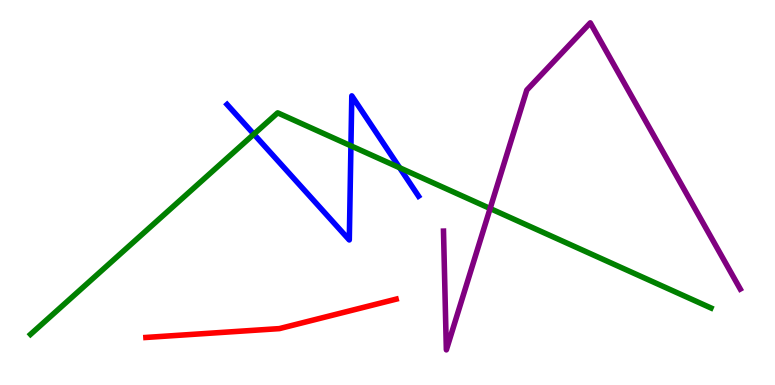[{'lines': ['blue', 'red'], 'intersections': []}, {'lines': ['green', 'red'], 'intersections': []}, {'lines': ['purple', 'red'], 'intersections': []}, {'lines': ['blue', 'green'], 'intersections': [{'x': 3.28, 'y': 6.51}, {'x': 4.53, 'y': 6.21}, {'x': 5.16, 'y': 5.64}]}, {'lines': ['blue', 'purple'], 'intersections': []}, {'lines': ['green', 'purple'], 'intersections': [{'x': 6.32, 'y': 4.58}]}]